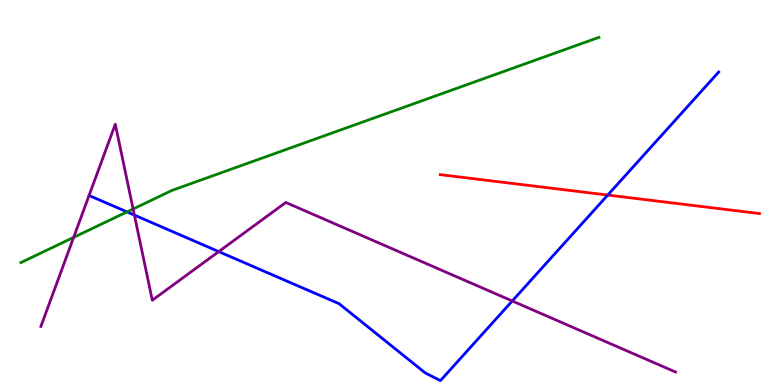[{'lines': ['blue', 'red'], 'intersections': [{'x': 7.84, 'y': 4.93}]}, {'lines': ['green', 'red'], 'intersections': []}, {'lines': ['purple', 'red'], 'intersections': []}, {'lines': ['blue', 'green'], 'intersections': [{'x': 1.64, 'y': 4.5}]}, {'lines': ['blue', 'purple'], 'intersections': [{'x': 1.73, 'y': 4.41}, {'x': 2.82, 'y': 3.46}, {'x': 6.61, 'y': 2.18}]}, {'lines': ['green', 'purple'], 'intersections': [{'x': 0.95, 'y': 3.83}, {'x': 1.72, 'y': 4.57}]}]